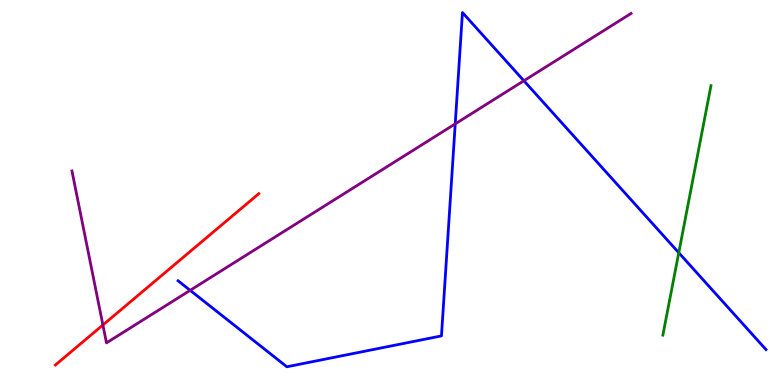[{'lines': ['blue', 'red'], 'intersections': []}, {'lines': ['green', 'red'], 'intersections': []}, {'lines': ['purple', 'red'], 'intersections': [{'x': 1.33, 'y': 1.56}]}, {'lines': ['blue', 'green'], 'intersections': [{'x': 8.76, 'y': 3.44}]}, {'lines': ['blue', 'purple'], 'intersections': [{'x': 2.45, 'y': 2.46}, {'x': 5.87, 'y': 6.78}, {'x': 6.76, 'y': 7.9}]}, {'lines': ['green', 'purple'], 'intersections': []}]